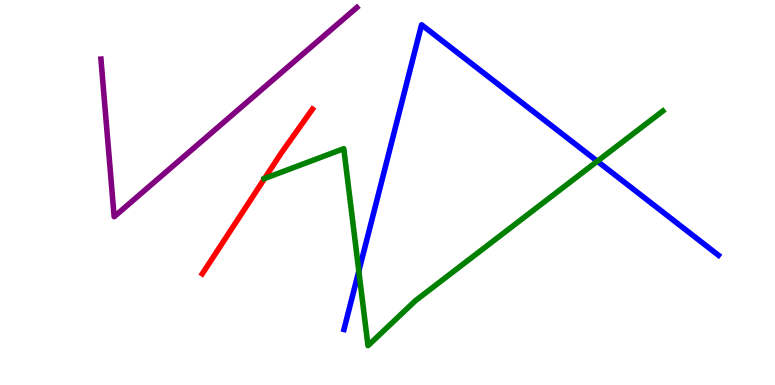[{'lines': ['blue', 'red'], 'intersections': []}, {'lines': ['green', 'red'], 'intersections': [{'x': 3.41, 'y': 5.36}]}, {'lines': ['purple', 'red'], 'intersections': []}, {'lines': ['blue', 'green'], 'intersections': [{'x': 4.63, 'y': 2.96}, {'x': 7.71, 'y': 5.81}]}, {'lines': ['blue', 'purple'], 'intersections': []}, {'lines': ['green', 'purple'], 'intersections': []}]